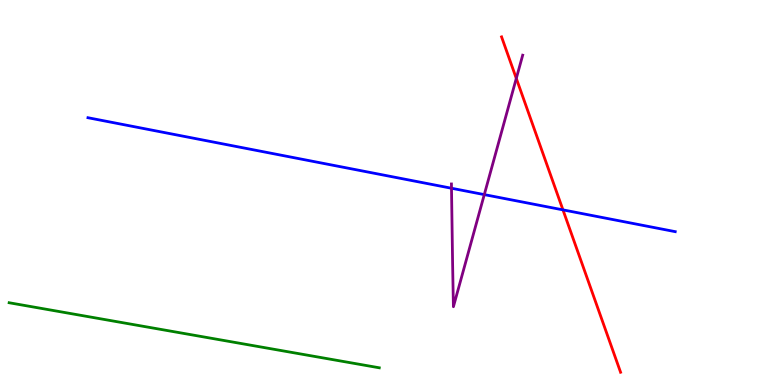[{'lines': ['blue', 'red'], 'intersections': [{'x': 7.26, 'y': 4.55}]}, {'lines': ['green', 'red'], 'intersections': []}, {'lines': ['purple', 'red'], 'intersections': [{'x': 6.66, 'y': 7.96}]}, {'lines': ['blue', 'green'], 'intersections': []}, {'lines': ['blue', 'purple'], 'intersections': [{'x': 5.83, 'y': 5.11}, {'x': 6.25, 'y': 4.95}]}, {'lines': ['green', 'purple'], 'intersections': []}]